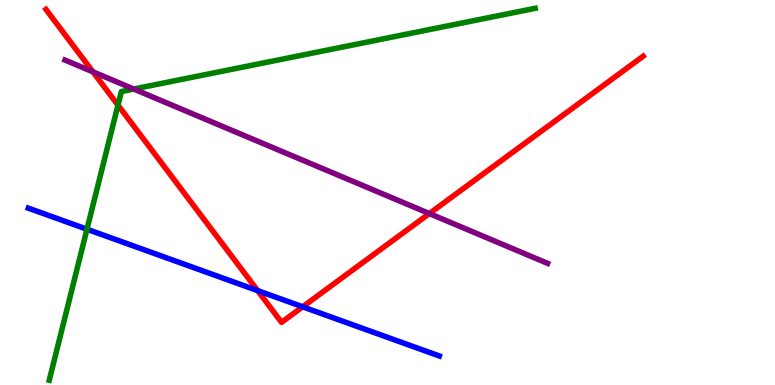[{'lines': ['blue', 'red'], 'intersections': [{'x': 3.32, 'y': 2.45}, {'x': 3.91, 'y': 2.03}]}, {'lines': ['green', 'red'], 'intersections': [{'x': 1.52, 'y': 7.27}]}, {'lines': ['purple', 'red'], 'intersections': [{'x': 1.2, 'y': 8.13}, {'x': 5.54, 'y': 4.45}]}, {'lines': ['blue', 'green'], 'intersections': [{'x': 1.12, 'y': 4.05}]}, {'lines': ['blue', 'purple'], 'intersections': []}, {'lines': ['green', 'purple'], 'intersections': [{'x': 1.73, 'y': 7.69}]}]